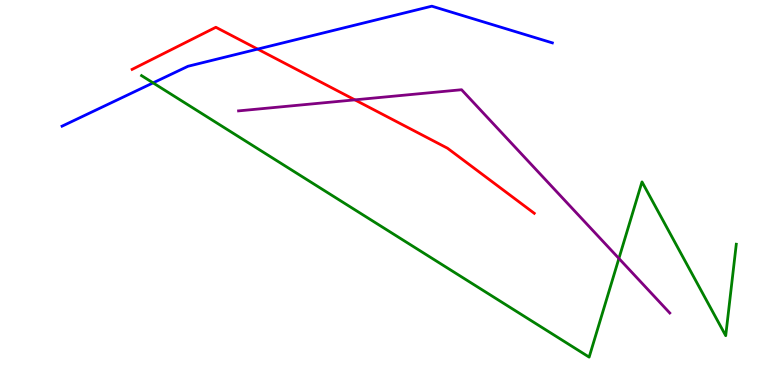[{'lines': ['blue', 'red'], 'intersections': [{'x': 3.32, 'y': 8.72}]}, {'lines': ['green', 'red'], 'intersections': []}, {'lines': ['purple', 'red'], 'intersections': [{'x': 4.58, 'y': 7.41}]}, {'lines': ['blue', 'green'], 'intersections': [{'x': 1.98, 'y': 7.85}]}, {'lines': ['blue', 'purple'], 'intersections': []}, {'lines': ['green', 'purple'], 'intersections': [{'x': 7.99, 'y': 3.29}]}]